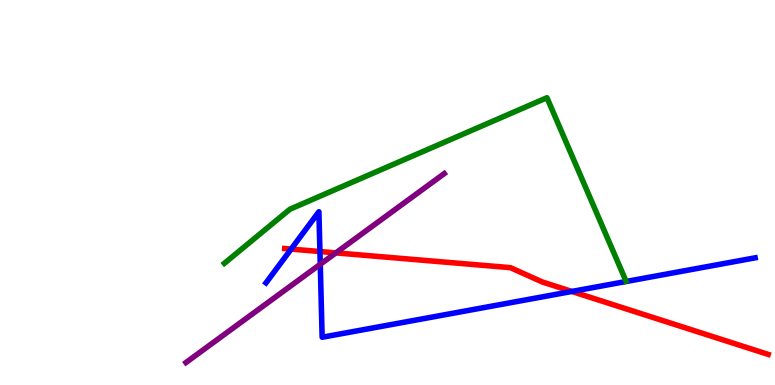[{'lines': ['blue', 'red'], 'intersections': [{'x': 3.76, 'y': 3.53}, {'x': 4.13, 'y': 3.47}, {'x': 7.38, 'y': 2.43}]}, {'lines': ['green', 'red'], 'intersections': []}, {'lines': ['purple', 'red'], 'intersections': [{'x': 4.33, 'y': 3.43}]}, {'lines': ['blue', 'green'], 'intersections': []}, {'lines': ['blue', 'purple'], 'intersections': [{'x': 4.13, 'y': 3.14}]}, {'lines': ['green', 'purple'], 'intersections': []}]